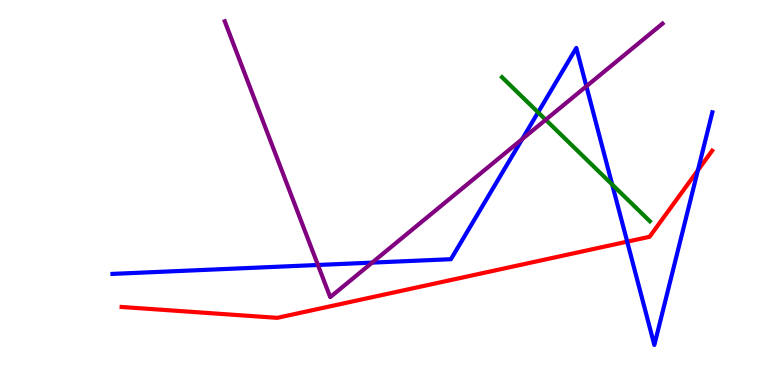[{'lines': ['blue', 'red'], 'intersections': [{'x': 8.09, 'y': 3.72}, {'x': 9.0, 'y': 5.58}]}, {'lines': ['green', 'red'], 'intersections': []}, {'lines': ['purple', 'red'], 'intersections': []}, {'lines': ['blue', 'green'], 'intersections': [{'x': 6.94, 'y': 7.08}, {'x': 7.9, 'y': 5.21}]}, {'lines': ['blue', 'purple'], 'intersections': [{'x': 4.1, 'y': 3.12}, {'x': 4.8, 'y': 3.18}, {'x': 6.74, 'y': 6.39}, {'x': 7.57, 'y': 7.76}]}, {'lines': ['green', 'purple'], 'intersections': [{'x': 7.04, 'y': 6.89}]}]